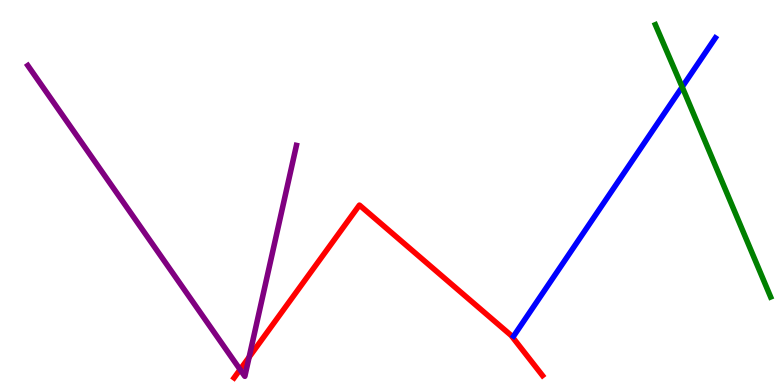[{'lines': ['blue', 'red'], 'intersections': []}, {'lines': ['green', 'red'], 'intersections': []}, {'lines': ['purple', 'red'], 'intersections': [{'x': 3.1, 'y': 0.401}, {'x': 3.21, 'y': 0.725}]}, {'lines': ['blue', 'green'], 'intersections': [{'x': 8.8, 'y': 7.74}]}, {'lines': ['blue', 'purple'], 'intersections': []}, {'lines': ['green', 'purple'], 'intersections': []}]